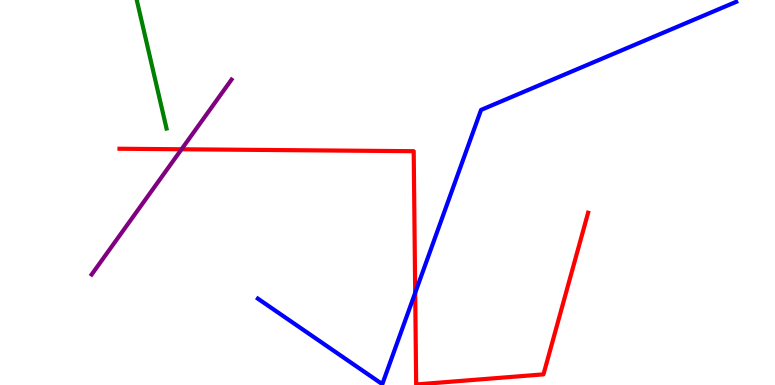[{'lines': ['blue', 'red'], 'intersections': [{'x': 5.36, 'y': 2.39}]}, {'lines': ['green', 'red'], 'intersections': []}, {'lines': ['purple', 'red'], 'intersections': [{'x': 2.34, 'y': 6.12}]}, {'lines': ['blue', 'green'], 'intersections': []}, {'lines': ['blue', 'purple'], 'intersections': []}, {'lines': ['green', 'purple'], 'intersections': []}]